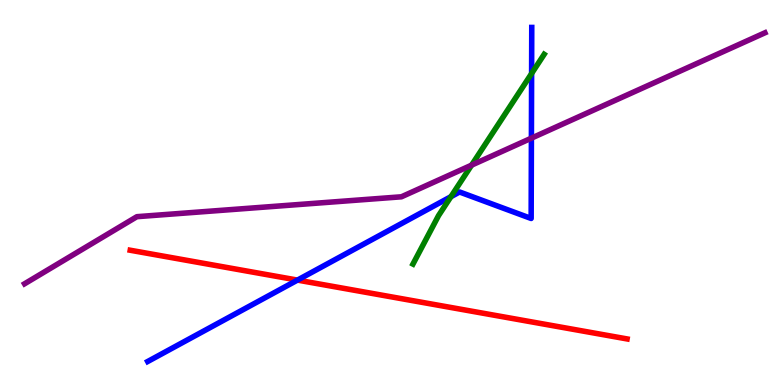[{'lines': ['blue', 'red'], 'intersections': [{'x': 3.84, 'y': 2.72}]}, {'lines': ['green', 'red'], 'intersections': []}, {'lines': ['purple', 'red'], 'intersections': []}, {'lines': ['blue', 'green'], 'intersections': [{'x': 5.82, 'y': 4.89}, {'x': 6.86, 'y': 8.09}]}, {'lines': ['blue', 'purple'], 'intersections': [{'x': 6.86, 'y': 6.41}]}, {'lines': ['green', 'purple'], 'intersections': [{'x': 6.09, 'y': 5.71}]}]